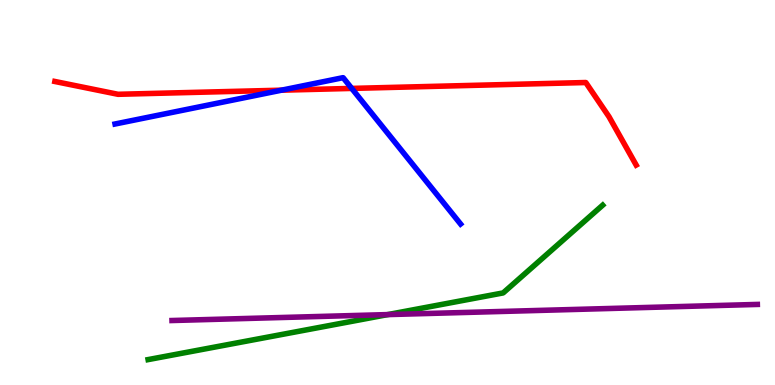[{'lines': ['blue', 'red'], 'intersections': [{'x': 3.63, 'y': 7.66}, {'x': 4.54, 'y': 7.7}]}, {'lines': ['green', 'red'], 'intersections': []}, {'lines': ['purple', 'red'], 'intersections': []}, {'lines': ['blue', 'green'], 'intersections': []}, {'lines': ['blue', 'purple'], 'intersections': []}, {'lines': ['green', 'purple'], 'intersections': [{'x': 5.0, 'y': 1.83}]}]